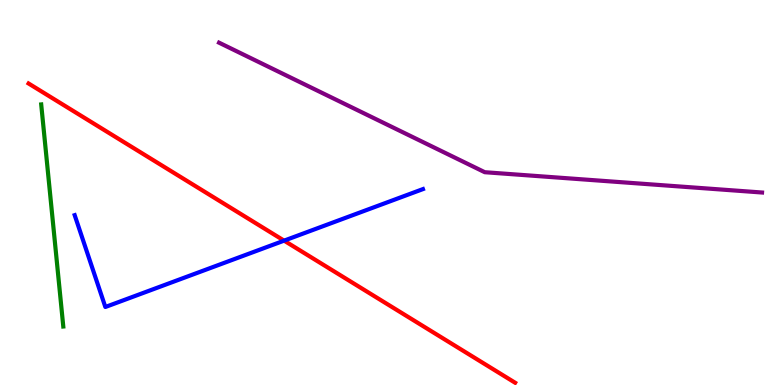[{'lines': ['blue', 'red'], 'intersections': [{'x': 3.67, 'y': 3.75}]}, {'lines': ['green', 'red'], 'intersections': []}, {'lines': ['purple', 'red'], 'intersections': []}, {'lines': ['blue', 'green'], 'intersections': []}, {'lines': ['blue', 'purple'], 'intersections': []}, {'lines': ['green', 'purple'], 'intersections': []}]